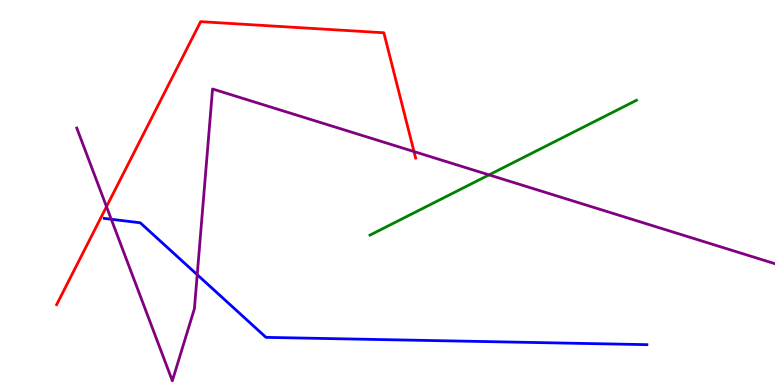[{'lines': ['blue', 'red'], 'intersections': []}, {'lines': ['green', 'red'], 'intersections': []}, {'lines': ['purple', 'red'], 'intersections': [{'x': 1.37, 'y': 4.63}, {'x': 5.34, 'y': 6.06}]}, {'lines': ['blue', 'green'], 'intersections': []}, {'lines': ['blue', 'purple'], 'intersections': [{'x': 1.44, 'y': 4.3}, {'x': 2.54, 'y': 2.87}]}, {'lines': ['green', 'purple'], 'intersections': [{'x': 6.31, 'y': 5.46}]}]